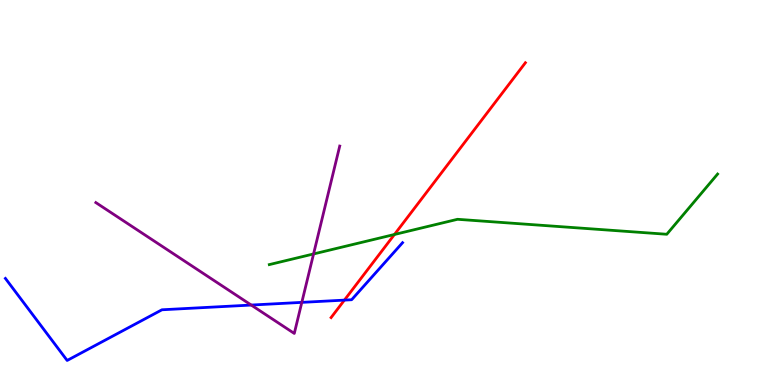[{'lines': ['blue', 'red'], 'intersections': [{'x': 4.44, 'y': 2.2}]}, {'lines': ['green', 'red'], 'intersections': [{'x': 5.09, 'y': 3.91}]}, {'lines': ['purple', 'red'], 'intersections': []}, {'lines': ['blue', 'green'], 'intersections': []}, {'lines': ['blue', 'purple'], 'intersections': [{'x': 3.24, 'y': 2.08}, {'x': 3.89, 'y': 2.15}]}, {'lines': ['green', 'purple'], 'intersections': [{'x': 4.05, 'y': 3.4}]}]